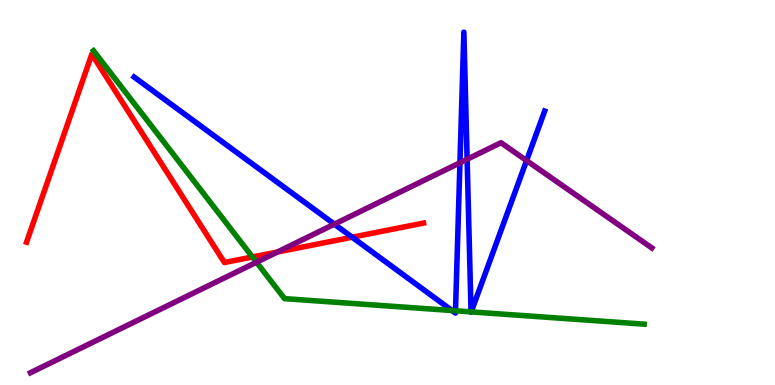[{'lines': ['blue', 'red'], 'intersections': [{'x': 4.54, 'y': 3.84}]}, {'lines': ['green', 'red'], 'intersections': [{'x': 3.26, 'y': 3.33}]}, {'lines': ['purple', 'red'], 'intersections': [{'x': 3.58, 'y': 3.45}]}, {'lines': ['blue', 'green'], 'intersections': [{'x': 5.83, 'y': 1.93}, {'x': 5.88, 'y': 1.93}, {'x': 6.08, 'y': 1.9}, {'x': 6.08, 'y': 1.9}]}, {'lines': ['blue', 'purple'], 'intersections': [{'x': 4.31, 'y': 4.18}, {'x': 5.93, 'y': 5.77}, {'x': 6.03, 'y': 5.86}, {'x': 6.79, 'y': 5.83}]}, {'lines': ['green', 'purple'], 'intersections': [{'x': 3.31, 'y': 3.19}]}]